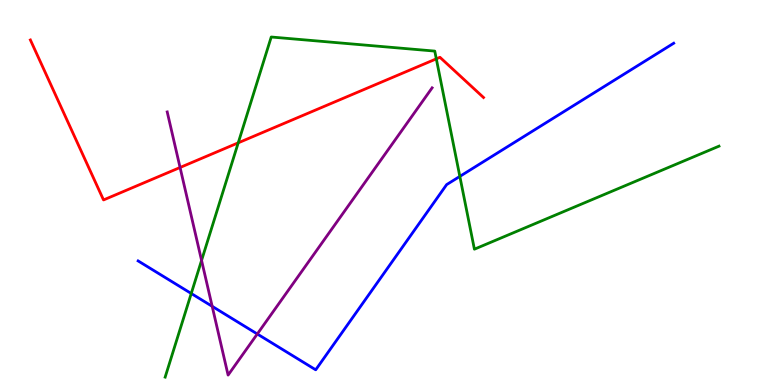[{'lines': ['blue', 'red'], 'intersections': []}, {'lines': ['green', 'red'], 'intersections': [{'x': 3.07, 'y': 6.29}, {'x': 5.63, 'y': 8.47}]}, {'lines': ['purple', 'red'], 'intersections': [{'x': 2.32, 'y': 5.65}]}, {'lines': ['blue', 'green'], 'intersections': [{'x': 2.47, 'y': 2.38}, {'x': 5.93, 'y': 5.42}]}, {'lines': ['blue', 'purple'], 'intersections': [{'x': 2.74, 'y': 2.04}, {'x': 3.32, 'y': 1.32}]}, {'lines': ['green', 'purple'], 'intersections': [{'x': 2.6, 'y': 3.24}]}]